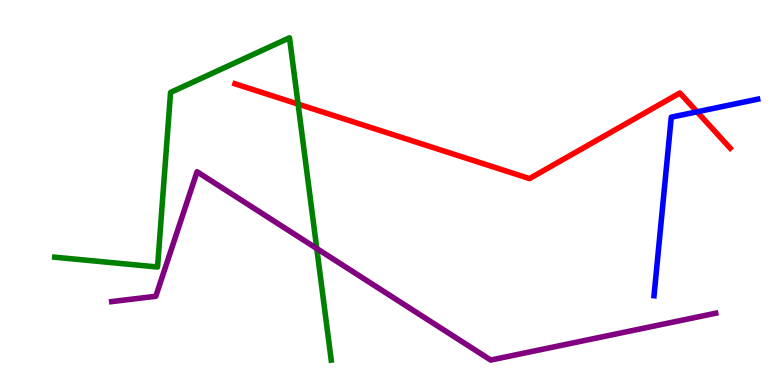[{'lines': ['blue', 'red'], 'intersections': [{'x': 8.99, 'y': 7.1}]}, {'lines': ['green', 'red'], 'intersections': [{'x': 3.85, 'y': 7.3}]}, {'lines': ['purple', 'red'], 'intersections': []}, {'lines': ['blue', 'green'], 'intersections': []}, {'lines': ['blue', 'purple'], 'intersections': []}, {'lines': ['green', 'purple'], 'intersections': [{'x': 4.09, 'y': 3.54}]}]